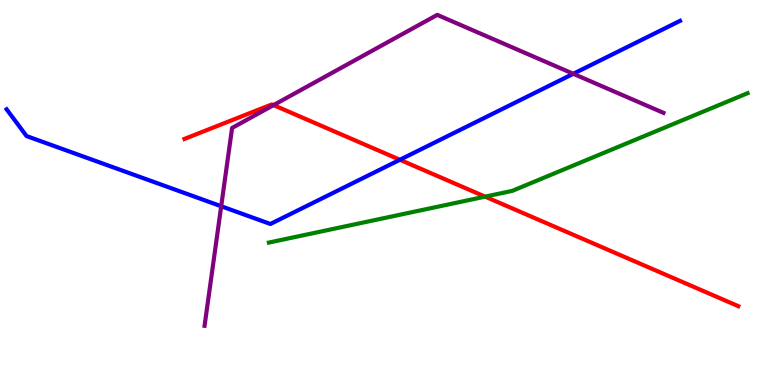[{'lines': ['blue', 'red'], 'intersections': [{'x': 5.16, 'y': 5.85}]}, {'lines': ['green', 'red'], 'intersections': [{'x': 6.26, 'y': 4.89}]}, {'lines': ['purple', 'red'], 'intersections': [{'x': 3.53, 'y': 7.27}]}, {'lines': ['blue', 'green'], 'intersections': []}, {'lines': ['blue', 'purple'], 'intersections': [{'x': 2.85, 'y': 4.64}, {'x': 7.4, 'y': 8.08}]}, {'lines': ['green', 'purple'], 'intersections': []}]